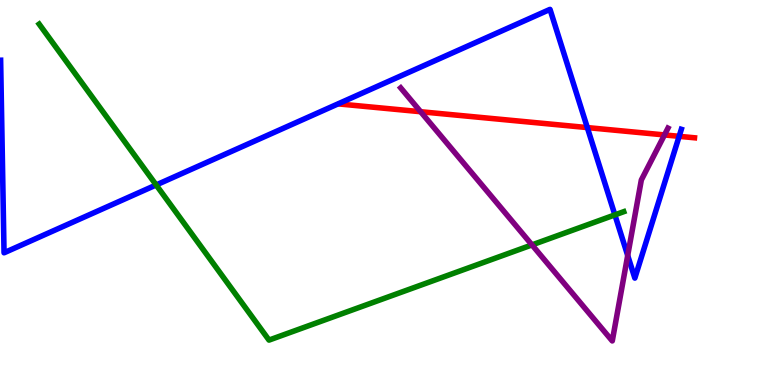[{'lines': ['blue', 'red'], 'intersections': [{'x': 7.58, 'y': 6.69}, {'x': 8.76, 'y': 6.46}]}, {'lines': ['green', 'red'], 'intersections': []}, {'lines': ['purple', 'red'], 'intersections': [{'x': 5.43, 'y': 7.1}, {'x': 8.57, 'y': 6.5}]}, {'lines': ['blue', 'green'], 'intersections': [{'x': 2.02, 'y': 5.2}, {'x': 7.93, 'y': 4.42}]}, {'lines': ['blue', 'purple'], 'intersections': [{'x': 8.1, 'y': 3.36}]}, {'lines': ['green', 'purple'], 'intersections': [{'x': 6.86, 'y': 3.64}]}]